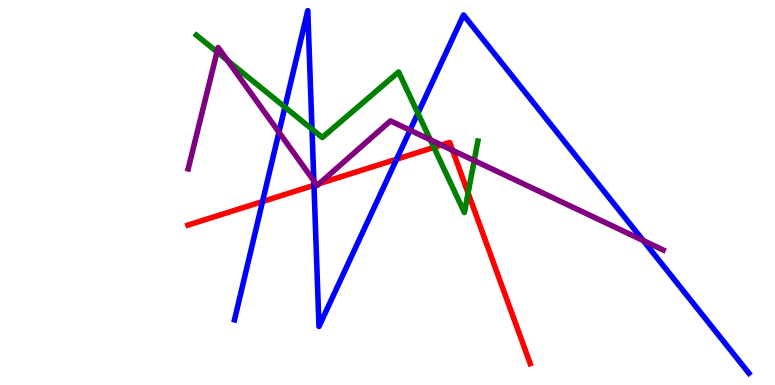[{'lines': ['blue', 'red'], 'intersections': [{'x': 3.39, 'y': 4.76}, {'x': 4.05, 'y': 5.19}, {'x': 5.12, 'y': 5.86}]}, {'lines': ['green', 'red'], 'intersections': [{'x': 5.6, 'y': 6.17}, {'x': 6.04, 'y': 4.99}]}, {'lines': ['purple', 'red'], 'intersections': [{'x': 4.08, 'y': 5.21}, {'x': 4.12, 'y': 5.23}, {'x': 5.7, 'y': 6.23}, {'x': 5.84, 'y': 6.1}]}, {'lines': ['blue', 'green'], 'intersections': [{'x': 3.68, 'y': 7.22}, {'x': 4.03, 'y': 6.65}, {'x': 5.39, 'y': 7.06}]}, {'lines': ['blue', 'purple'], 'intersections': [{'x': 3.6, 'y': 6.57}, {'x': 4.05, 'y': 5.3}, {'x': 5.29, 'y': 6.62}, {'x': 8.3, 'y': 3.75}]}, {'lines': ['green', 'purple'], 'intersections': [{'x': 2.8, 'y': 8.65}, {'x': 2.93, 'y': 8.43}, {'x': 5.55, 'y': 6.37}, {'x': 6.12, 'y': 5.83}]}]